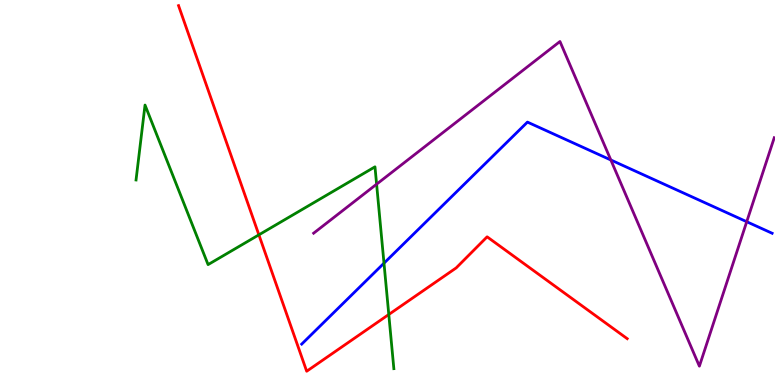[{'lines': ['blue', 'red'], 'intersections': []}, {'lines': ['green', 'red'], 'intersections': [{'x': 3.34, 'y': 3.9}, {'x': 5.02, 'y': 1.83}]}, {'lines': ['purple', 'red'], 'intersections': []}, {'lines': ['blue', 'green'], 'intersections': [{'x': 4.95, 'y': 3.16}]}, {'lines': ['blue', 'purple'], 'intersections': [{'x': 7.88, 'y': 5.84}, {'x': 9.64, 'y': 4.24}]}, {'lines': ['green', 'purple'], 'intersections': [{'x': 4.86, 'y': 5.22}]}]